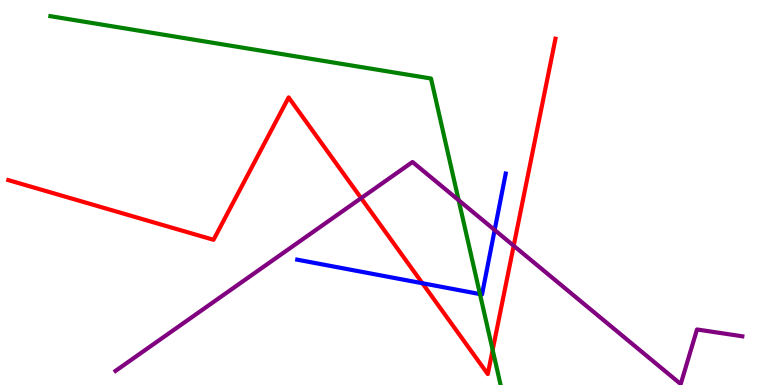[{'lines': ['blue', 'red'], 'intersections': [{'x': 5.45, 'y': 2.64}]}, {'lines': ['green', 'red'], 'intersections': [{'x': 6.36, 'y': 0.91}]}, {'lines': ['purple', 'red'], 'intersections': [{'x': 4.66, 'y': 4.85}, {'x': 6.63, 'y': 3.62}]}, {'lines': ['blue', 'green'], 'intersections': [{'x': 6.19, 'y': 2.36}]}, {'lines': ['blue', 'purple'], 'intersections': [{'x': 6.38, 'y': 4.03}]}, {'lines': ['green', 'purple'], 'intersections': [{'x': 5.92, 'y': 4.8}]}]